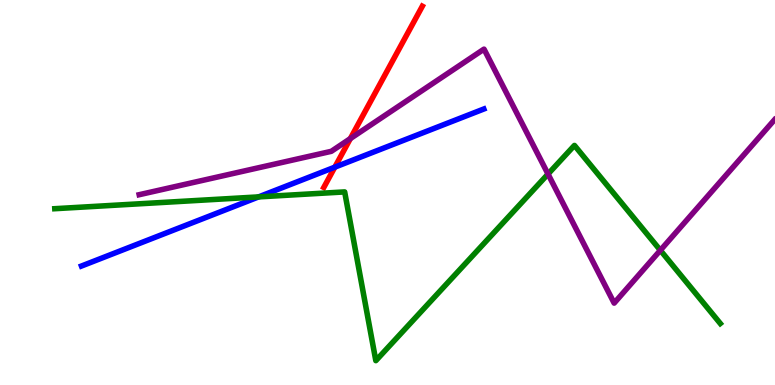[{'lines': ['blue', 'red'], 'intersections': [{'x': 4.32, 'y': 5.66}]}, {'lines': ['green', 'red'], 'intersections': []}, {'lines': ['purple', 'red'], 'intersections': [{'x': 4.52, 'y': 6.4}]}, {'lines': ['blue', 'green'], 'intersections': [{'x': 3.34, 'y': 4.89}]}, {'lines': ['blue', 'purple'], 'intersections': []}, {'lines': ['green', 'purple'], 'intersections': [{'x': 7.07, 'y': 5.48}, {'x': 8.52, 'y': 3.5}]}]